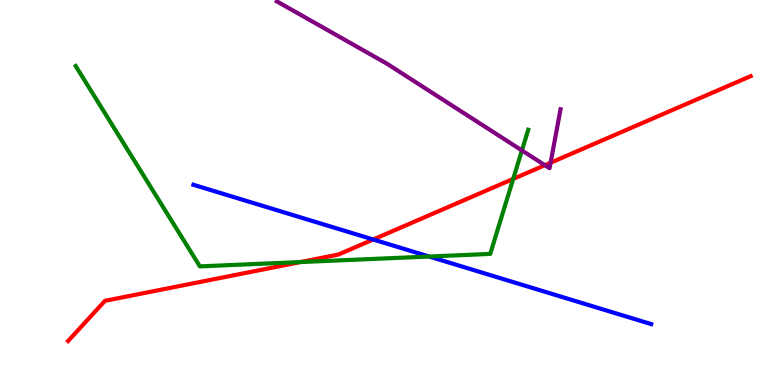[{'lines': ['blue', 'red'], 'intersections': [{'x': 4.82, 'y': 3.78}]}, {'lines': ['green', 'red'], 'intersections': [{'x': 3.88, 'y': 3.19}, {'x': 6.62, 'y': 5.35}]}, {'lines': ['purple', 'red'], 'intersections': [{'x': 7.03, 'y': 5.71}, {'x': 7.1, 'y': 5.77}]}, {'lines': ['blue', 'green'], 'intersections': [{'x': 5.54, 'y': 3.34}]}, {'lines': ['blue', 'purple'], 'intersections': []}, {'lines': ['green', 'purple'], 'intersections': [{'x': 6.73, 'y': 6.09}]}]